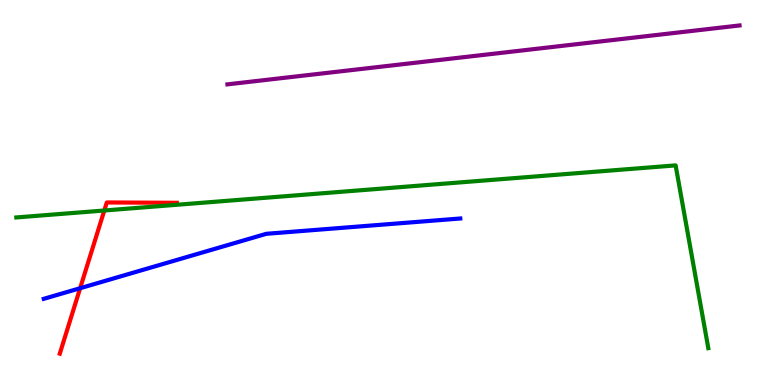[{'lines': ['blue', 'red'], 'intersections': [{'x': 1.03, 'y': 2.51}]}, {'lines': ['green', 'red'], 'intersections': [{'x': 1.35, 'y': 4.53}]}, {'lines': ['purple', 'red'], 'intersections': []}, {'lines': ['blue', 'green'], 'intersections': []}, {'lines': ['blue', 'purple'], 'intersections': []}, {'lines': ['green', 'purple'], 'intersections': []}]